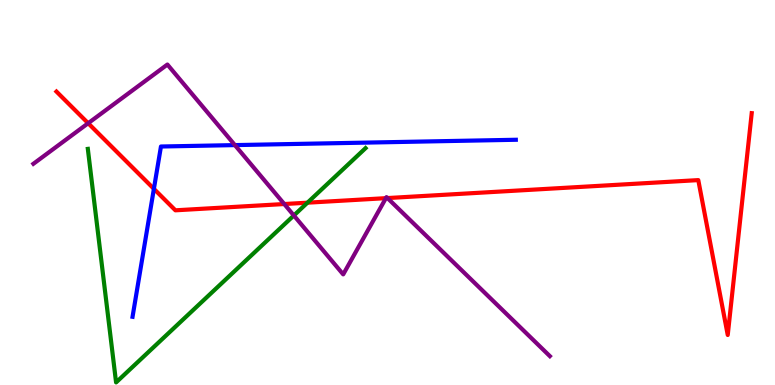[{'lines': ['blue', 'red'], 'intersections': [{'x': 1.99, 'y': 5.1}]}, {'lines': ['green', 'red'], 'intersections': [{'x': 3.97, 'y': 4.74}]}, {'lines': ['purple', 'red'], 'intersections': [{'x': 1.14, 'y': 6.8}, {'x': 3.67, 'y': 4.7}, {'x': 4.98, 'y': 4.85}, {'x': 5.0, 'y': 4.86}]}, {'lines': ['blue', 'green'], 'intersections': []}, {'lines': ['blue', 'purple'], 'intersections': [{'x': 3.03, 'y': 6.23}]}, {'lines': ['green', 'purple'], 'intersections': [{'x': 3.79, 'y': 4.4}]}]